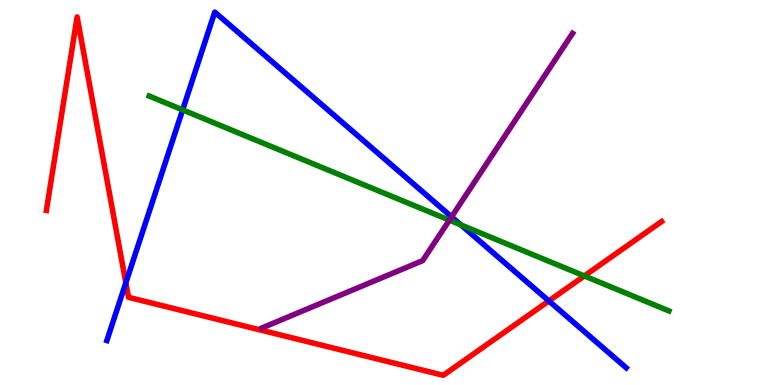[{'lines': ['blue', 'red'], 'intersections': [{'x': 1.62, 'y': 2.65}, {'x': 7.08, 'y': 2.18}]}, {'lines': ['green', 'red'], 'intersections': [{'x': 7.54, 'y': 2.83}]}, {'lines': ['purple', 'red'], 'intersections': []}, {'lines': ['blue', 'green'], 'intersections': [{'x': 2.36, 'y': 7.15}, {'x': 5.95, 'y': 4.16}]}, {'lines': ['blue', 'purple'], 'intersections': [{'x': 5.83, 'y': 4.37}]}, {'lines': ['green', 'purple'], 'intersections': [{'x': 5.8, 'y': 4.28}]}]